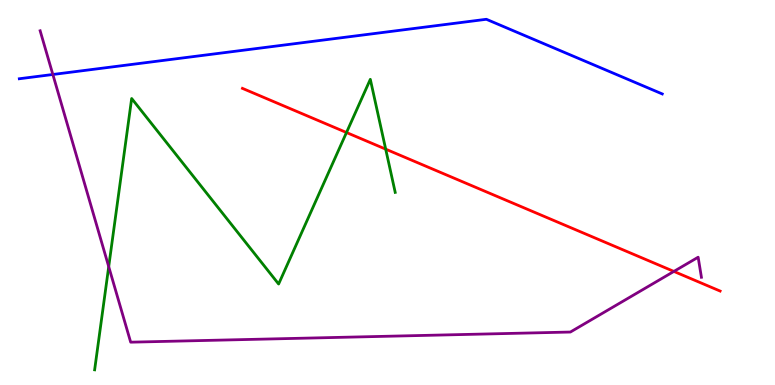[{'lines': ['blue', 'red'], 'intersections': []}, {'lines': ['green', 'red'], 'intersections': [{'x': 4.47, 'y': 6.56}, {'x': 4.98, 'y': 6.13}]}, {'lines': ['purple', 'red'], 'intersections': [{'x': 8.7, 'y': 2.95}]}, {'lines': ['blue', 'green'], 'intersections': []}, {'lines': ['blue', 'purple'], 'intersections': [{'x': 0.682, 'y': 8.07}]}, {'lines': ['green', 'purple'], 'intersections': [{'x': 1.4, 'y': 3.07}]}]